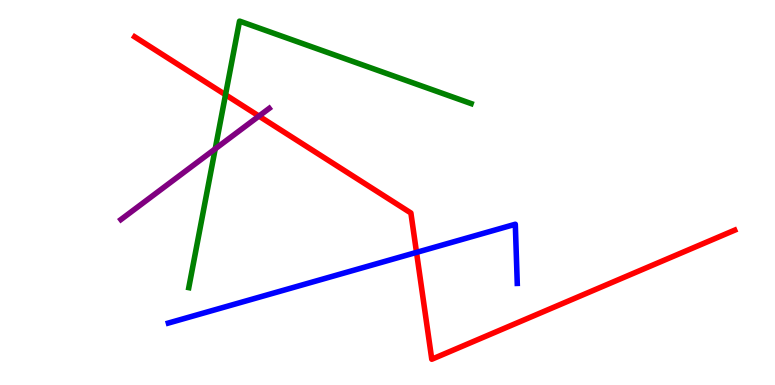[{'lines': ['blue', 'red'], 'intersections': [{'x': 5.37, 'y': 3.44}]}, {'lines': ['green', 'red'], 'intersections': [{'x': 2.91, 'y': 7.54}]}, {'lines': ['purple', 'red'], 'intersections': [{'x': 3.34, 'y': 6.98}]}, {'lines': ['blue', 'green'], 'intersections': []}, {'lines': ['blue', 'purple'], 'intersections': []}, {'lines': ['green', 'purple'], 'intersections': [{'x': 2.78, 'y': 6.13}]}]